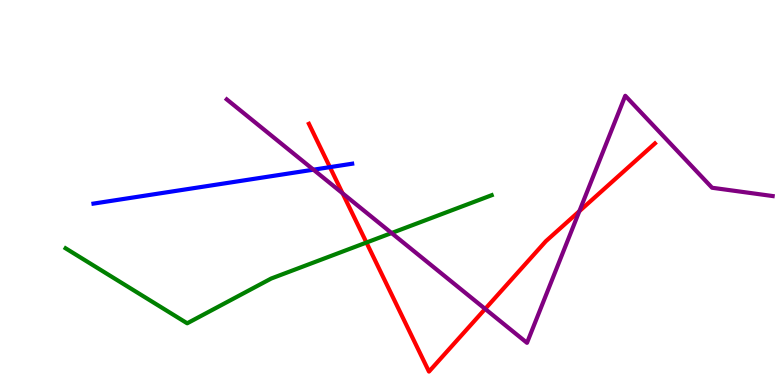[{'lines': ['blue', 'red'], 'intersections': [{'x': 4.26, 'y': 5.66}]}, {'lines': ['green', 'red'], 'intersections': [{'x': 4.73, 'y': 3.7}]}, {'lines': ['purple', 'red'], 'intersections': [{'x': 4.42, 'y': 4.98}, {'x': 6.26, 'y': 1.98}, {'x': 7.48, 'y': 4.52}]}, {'lines': ['blue', 'green'], 'intersections': []}, {'lines': ['blue', 'purple'], 'intersections': [{'x': 4.04, 'y': 5.59}]}, {'lines': ['green', 'purple'], 'intersections': [{'x': 5.05, 'y': 3.95}]}]